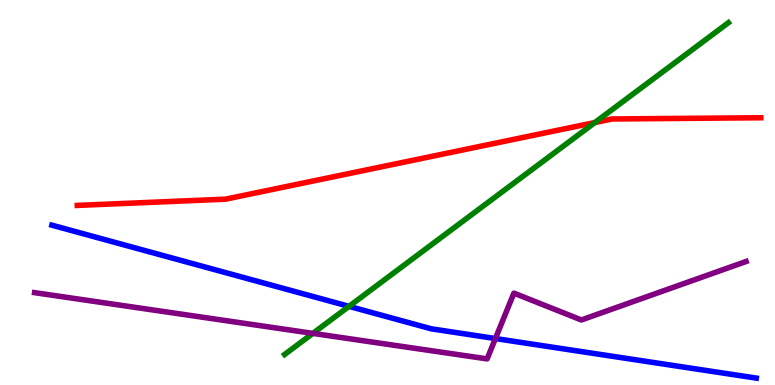[{'lines': ['blue', 'red'], 'intersections': []}, {'lines': ['green', 'red'], 'intersections': [{'x': 7.68, 'y': 6.82}]}, {'lines': ['purple', 'red'], 'intersections': []}, {'lines': ['blue', 'green'], 'intersections': [{'x': 4.5, 'y': 2.04}]}, {'lines': ['blue', 'purple'], 'intersections': [{'x': 6.39, 'y': 1.21}]}, {'lines': ['green', 'purple'], 'intersections': [{'x': 4.04, 'y': 1.34}]}]